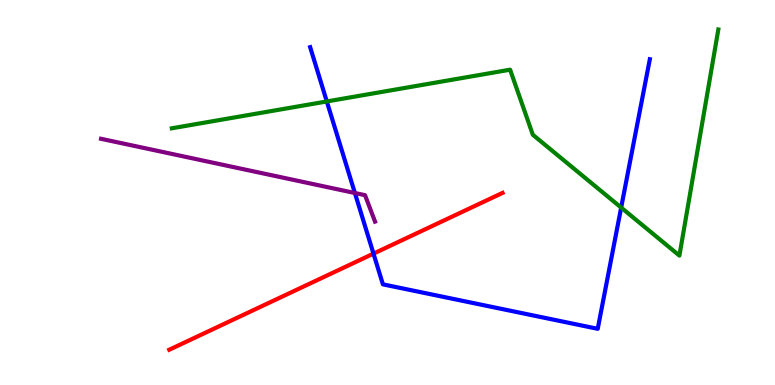[{'lines': ['blue', 'red'], 'intersections': [{'x': 4.82, 'y': 3.41}]}, {'lines': ['green', 'red'], 'intersections': []}, {'lines': ['purple', 'red'], 'intersections': []}, {'lines': ['blue', 'green'], 'intersections': [{'x': 4.22, 'y': 7.36}, {'x': 8.01, 'y': 4.61}]}, {'lines': ['blue', 'purple'], 'intersections': [{'x': 4.58, 'y': 4.99}]}, {'lines': ['green', 'purple'], 'intersections': []}]